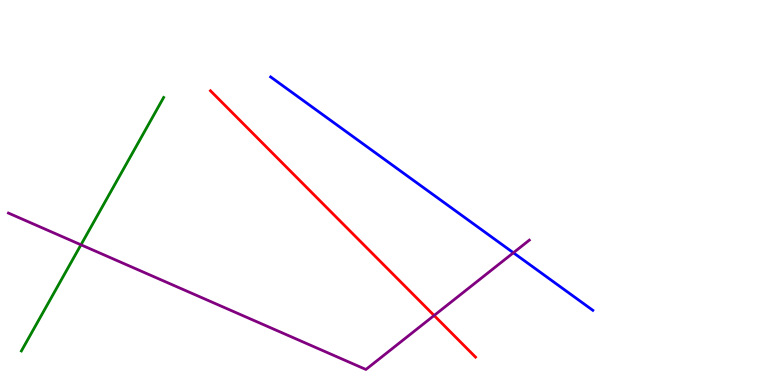[{'lines': ['blue', 'red'], 'intersections': []}, {'lines': ['green', 'red'], 'intersections': []}, {'lines': ['purple', 'red'], 'intersections': [{'x': 5.6, 'y': 1.81}]}, {'lines': ['blue', 'green'], 'intersections': []}, {'lines': ['blue', 'purple'], 'intersections': [{'x': 6.62, 'y': 3.43}]}, {'lines': ['green', 'purple'], 'intersections': [{'x': 1.04, 'y': 3.64}]}]